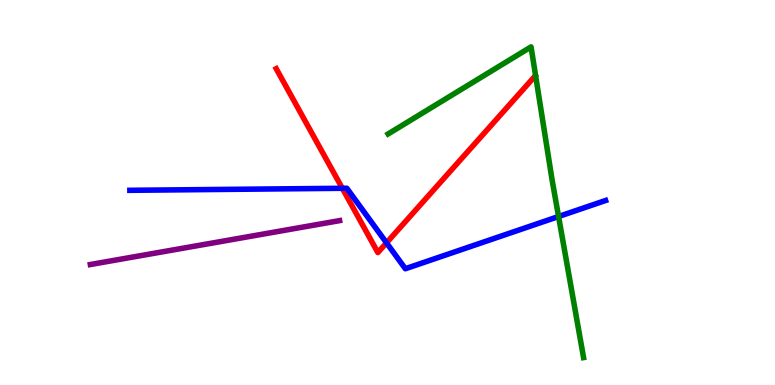[{'lines': ['blue', 'red'], 'intersections': [{'x': 4.42, 'y': 5.11}, {'x': 4.99, 'y': 3.69}]}, {'lines': ['green', 'red'], 'intersections': []}, {'lines': ['purple', 'red'], 'intersections': []}, {'lines': ['blue', 'green'], 'intersections': [{'x': 7.21, 'y': 4.38}]}, {'lines': ['blue', 'purple'], 'intersections': []}, {'lines': ['green', 'purple'], 'intersections': []}]